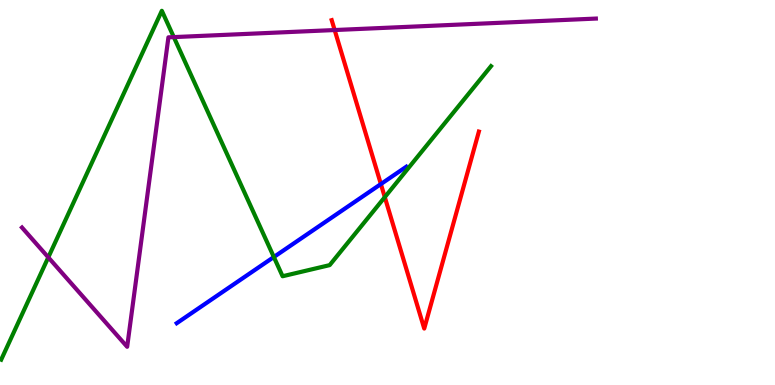[{'lines': ['blue', 'red'], 'intersections': [{'x': 4.91, 'y': 5.22}]}, {'lines': ['green', 'red'], 'intersections': [{'x': 4.97, 'y': 4.88}]}, {'lines': ['purple', 'red'], 'intersections': [{'x': 4.32, 'y': 9.22}]}, {'lines': ['blue', 'green'], 'intersections': [{'x': 3.53, 'y': 3.32}]}, {'lines': ['blue', 'purple'], 'intersections': []}, {'lines': ['green', 'purple'], 'intersections': [{'x': 0.623, 'y': 3.32}, {'x': 2.24, 'y': 9.04}]}]